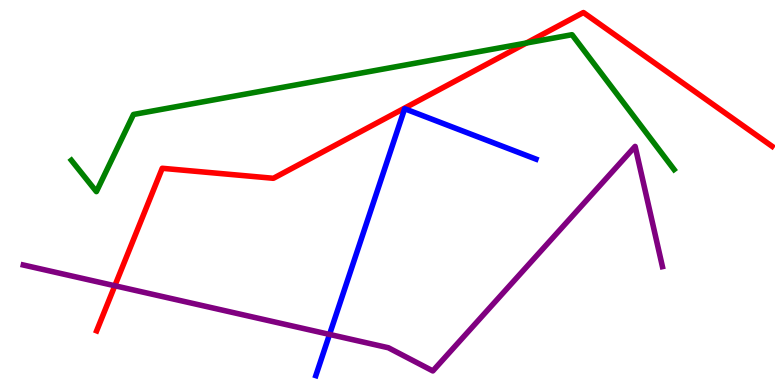[{'lines': ['blue', 'red'], 'intersections': []}, {'lines': ['green', 'red'], 'intersections': [{'x': 6.79, 'y': 8.88}]}, {'lines': ['purple', 'red'], 'intersections': [{'x': 1.48, 'y': 2.58}]}, {'lines': ['blue', 'green'], 'intersections': []}, {'lines': ['blue', 'purple'], 'intersections': [{'x': 4.25, 'y': 1.31}]}, {'lines': ['green', 'purple'], 'intersections': []}]